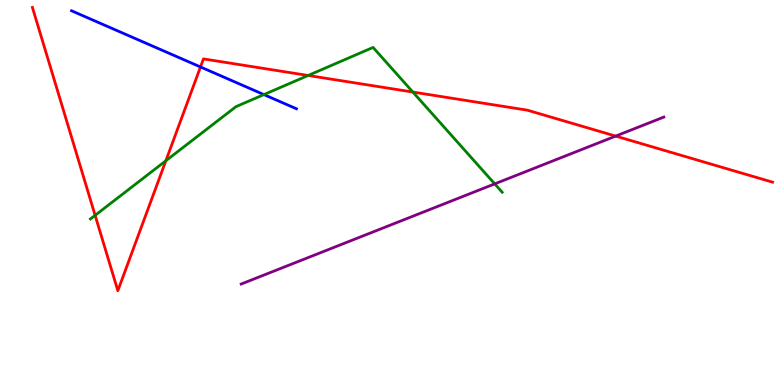[{'lines': ['blue', 'red'], 'intersections': [{'x': 2.59, 'y': 8.26}]}, {'lines': ['green', 'red'], 'intersections': [{'x': 1.23, 'y': 4.41}, {'x': 2.14, 'y': 5.82}, {'x': 3.98, 'y': 8.04}, {'x': 5.33, 'y': 7.61}]}, {'lines': ['purple', 'red'], 'intersections': [{'x': 7.94, 'y': 6.47}]}, {'lines': ['blue', 'green'], 'intersections': [{'x': 3.41, 'y': 7.54}]}, {'lines': ['blue', 'purple'], 'intersections': []}, {'lines': ['green', 'purple'], 'intersections': [{'x': 6.38, 'y': 5.22}]}]